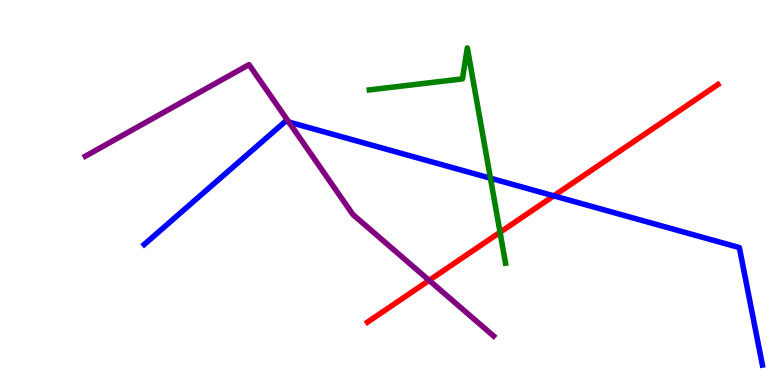[{'lines': ['blue', 'red'], 'intersections': [{'x': 7.15, 'y': 4.91}]}, {'lines': ['green', 'red'], 'intersections': [{'x': 6.45, 'y': 3.97}]}, {'lines': ['purple', 'red'], 'intersections': [{'x': 5.54, 'y': 2.72}]}, {'lines': ['blue', 'green'], 'intersections': [{'x': 6.33, 'y': 5.37}]}, {'lines': ['blue', 'purple'], 'intersections': [{'x': 3.73, 'y': 6.83}]}, {'lines': ['green', 'purple'], 'intersections': []}]